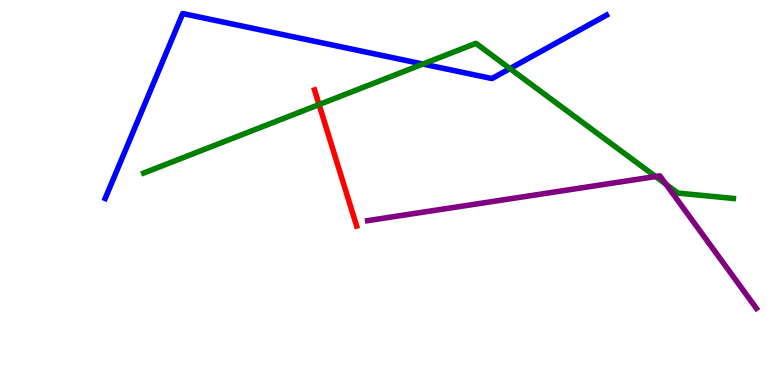[{'lines': ['blue', 'red'], 'intersections': []}, {'lines': ['green', 'red'], 'intersections': [{'x': 4.12, 'y': 7.28}]}, {'lines': ['purple', 'red'], 'intersections': []}, {'lines': ['blue', 'green'], 'intersections': [{'x': 5.46, 'y': 8.34}, {'x': 6.58, 'y': 8.22}]}, {'lines': ['blue', 'purple'], 'intersections': []}, {'lines': ['green', 'purple'], 'intersections': [{'x': 8.46, 'y': 5.41}, {'x': 8.59, 'y': 5.21}]}]